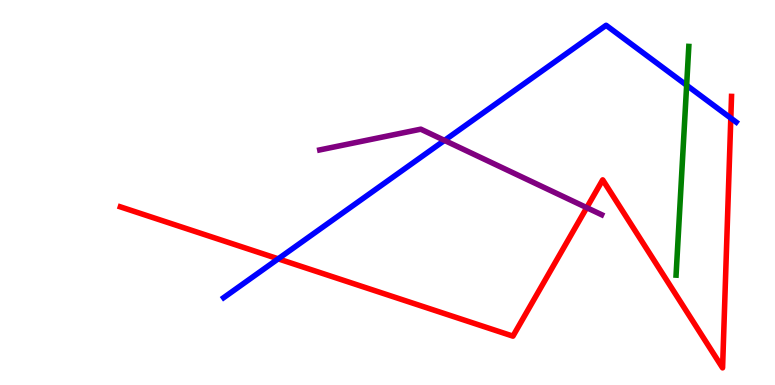[{'lines': ['blue', 'red'], 'intersections': [{'x': 3.59, 'y': 3.28}, {'x': 9.43, 'y': 6.93}]}, {'lines': ['green', 'red'], 'intersections': []}, {'lines': ['purple', 'red'], 'intersections': [{'x': 7.57, 'y': 4.61}]}, {'lines': ['blue', 'green'], 'intersections': [{'x': 8.86, 'y': 7.79}]}, {'lines': ['blue', 'purple'], 'intersections': [{'x': 5.74, 'y': 6.35}]}, {'lines': ['green', 'purple'], 'intersections': []}]